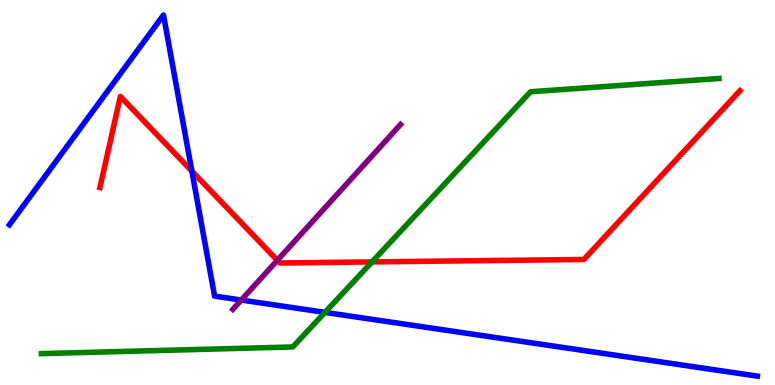[{'lines': ['blue', 'red'], 'intersections': [{'x': 2.48, 'y': 5.56}]}, {'lines': ['green', 'red'], 'intersections': [{'x': 4.8, 'y': 3.2}]}, {'lines': ['purple', 'red'], 'intersections': [{'x': 3.58, 'y': 3.24}]}, {'lines': ['blue', 'green'], 'intersections': [{'x': 4.19, 'y': 1.89}]}, {'lines': ['blue', 'purple'], 'intersections': [{'x': 3.11, 'y': 2.21}]}, {'lines': ['green', 'purple'], 'intersections': []}]